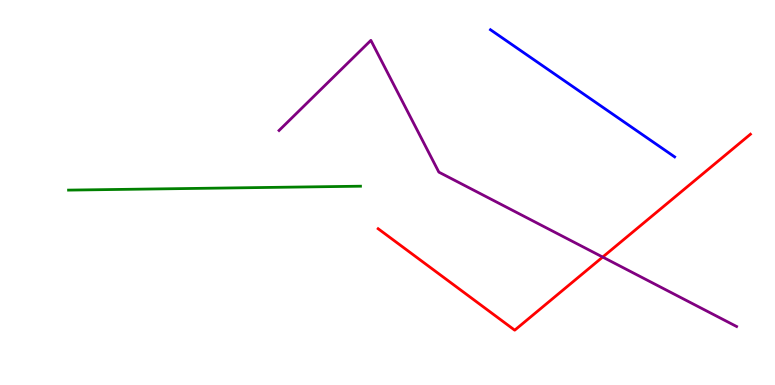[{'lines': ['blue', 'red'], 'intersections': []}, {'lines': ['green', 'red'], 'intersections': []}, {'lines': ['purple', 'red'], 'intersections': [{'x': 7.78, 'y': 3.32}]}, {'lines': ['blue', 'green'], 'intersections': []}, {'lines': ['blue', 'purple'], 'intersections': []}, {'lines': ['green', 'purple'], 'intersections': []}]